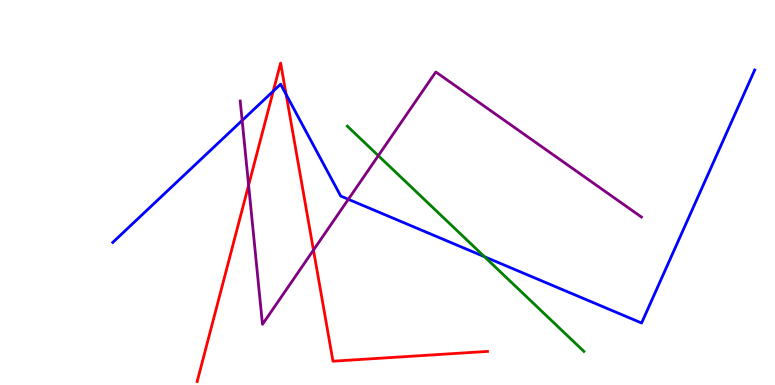[{'lines': ['blue', 'red'], 'intersections': [{'x': 3.53, 'y': 7.63}, {'x': 3.69, 'y': 7.55}]}, {'lines': ['green', 'red'], 'intersections': []}, {'lines': ['purple', 'red'], 'intersections': [{'x': 3.21, 'y': 5.19}, {'x': 4.04, 'y': 3.5}]}, {'lines': ['blue', 'green'], 'intersections': [{'x': 6.25, 'y': 3.33}]}, {'lines': ['blue', 'purple'], 'intersections': [{'x': 3.12, 'y': 6.87}, {'x': 4.49, 'y': 4.82}]}, {'lines': ['green', 'purple'], 'intersections': [{'x': 4.88, 'y': 5.96}]}]